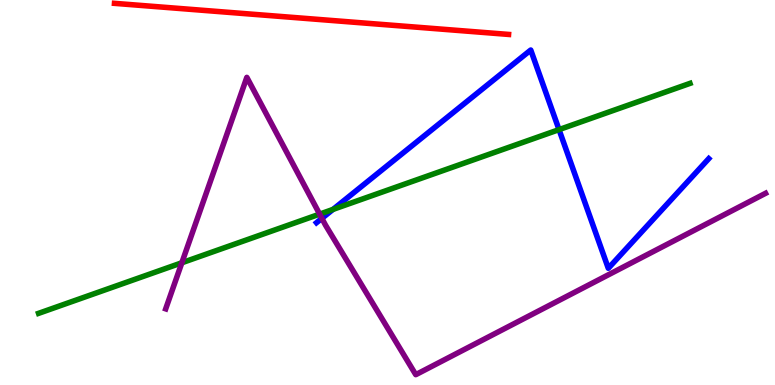[{'lines': ['blue', 'red'], 'intersections': []}, {'lines': ['green', 'red'], 'intersections': []}, {'lines': ['purple', 'red'], 'intersections': []}, {'lines': ['blue', 'green'], 'intersections': [{'x': 4.3, 'y': 4.56}, {'x': 7.21, 'y': 6.63}]}, {'lines': ['blue', 'purple'], 'intersections': [{'x': 4.15, 'y': 4.33}]}, {'lines': ['green', 'purple'], 'intersections': [{'x': 2.35, 'y': 3.17}, {'x': 4.12, 'y': 4.44}]}]